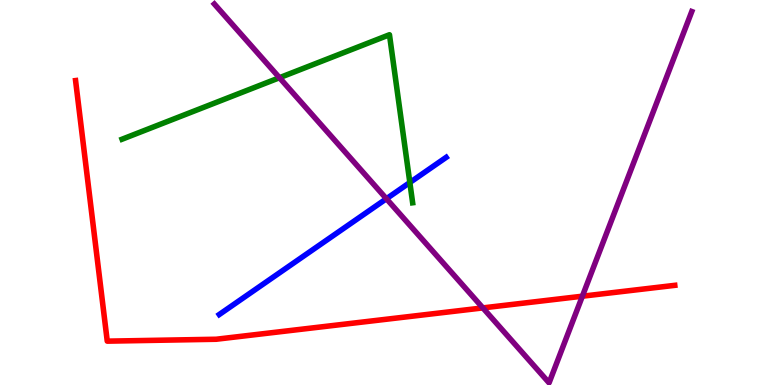[{'lines': ['blue', 'red'], 'intersections': []}, {'lines': ['green', 'red'], 'intersections': []}, {'lines': ['purple', 'red'], 'intersections': [{'x': 6.23, 'y': 2.0}, {'x': 7.51, 'y': 2.31}]}, {'lines': ['blue', 'green'], 'intersections': [{'x': 5.29, 'y': 5.26}]}, {'lines': ['blue', 'purple'], 'intersections': [{'x': 4.99, 'y': 4.84}]}, {'lines': ['green', 'purple'], 'intersections': [{'x': 3.61, 'y': 7.98}]}]